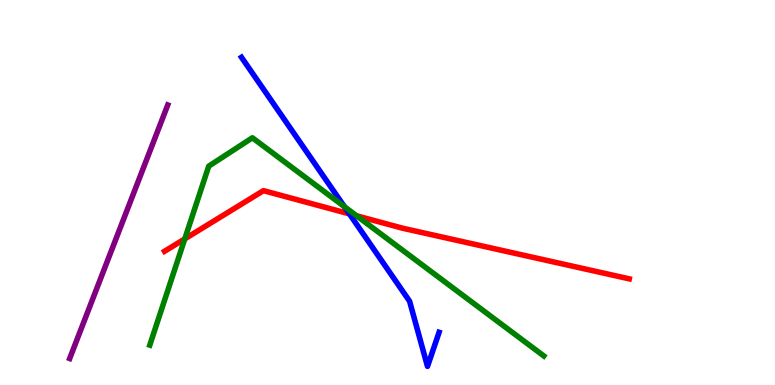[{'lines': ['blue', 'red'], 'intersections': [{'x': 4.51, 'y': 4.45}]}, {'lines': ['green', 'red'], 'intersections': [{'x': 2.38, 'y': 3.8}, {'x': 4.6, 'y': 4.39}]}, {'lines': ['purple', 'red'], 'intersections': []}, {'lines': ['blue', 'green'], 'intersections': [{'x': 4.44, 'y': 4.63}]}, {'lines': ['blue', 'purple'], 'intersections': []}, {'lines': ['green', 'purple'], 'intersections': []}]